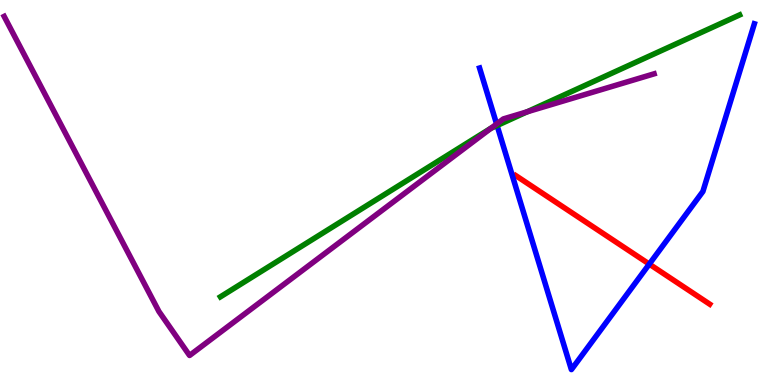[{'lines': ['blue', 'red'], 'intersections': [{'x': 8.38, 'y': 3.14}]}, {'lines': ['green', 'red'], 'intersections': []}, {'lines': ['purple', 'red'], 'intersections': []}, {'lines': ['blue', 'green'], 'intersections': [{'x': 6.41, 'y': 6.74}]}, {'lines': ['blue', 'purple'], 'intersections': [{'x': 6.41, 'y': 6.78}]}, {'lines': ['green', 'purple'], 'intersections': [{'x': 6.33, 'y': 6.67}, {'x': 6.8, 'y': 7.1}]}]